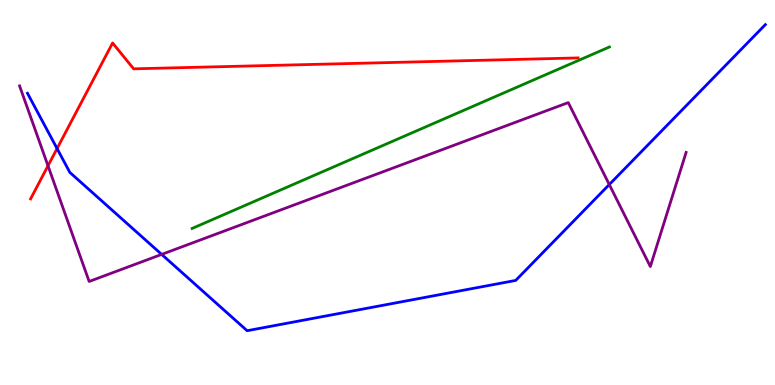[{'lines': ['blue', 'red'], 'intersections': [{'x': 0.736, 'y': 6.14}]}, {'lines': ['green', 'red'], 'intersections': []}, {'lines': ['purple', 'red'], 'intersections': [{'x': 0.619, 'y': 5.69}]}, {'lines': ['blue', 'green'], 'intersections': []}, {'lines': ['blue', 'purple'], 'intersections': [{'x': 2.09, 'y': 3.39}, {'x': 7.86, 'y': 5.21}]}, {'lines': ['green', 'purple'], 'intersections': []}]